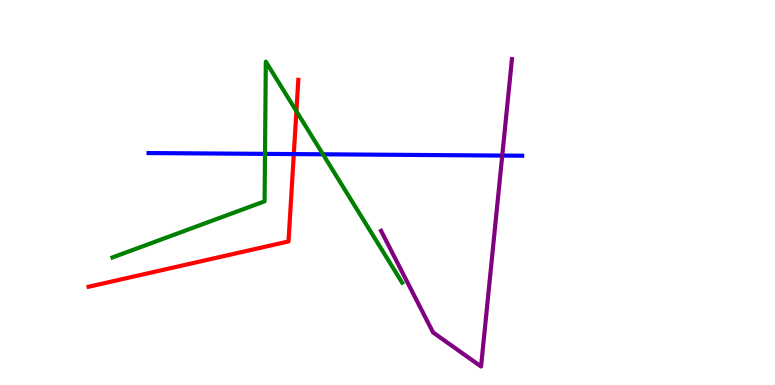[{'lines': ['blue', 'red'], 'intersections': [{'x': 3.79, 'y': 6.0}]}, {'lines': ['green', 'red'], 'intersections': [{'x': 3.82, 'y': 7.11}]}, {'lines': ['purple', 'red'], 'intersections': []}, {'lines': ['blue', 'green'], 'intersections': [{'x': 3.42, 'y': 6.0}, {'x': 4.17, 'y': 5.99}]}, {'lines': ['blue', 'purple'], 'intersections': [{'x': 6.48, 'y': 5.96}]}, {'lines': ['green', 'purple'], 'intersections': []}]